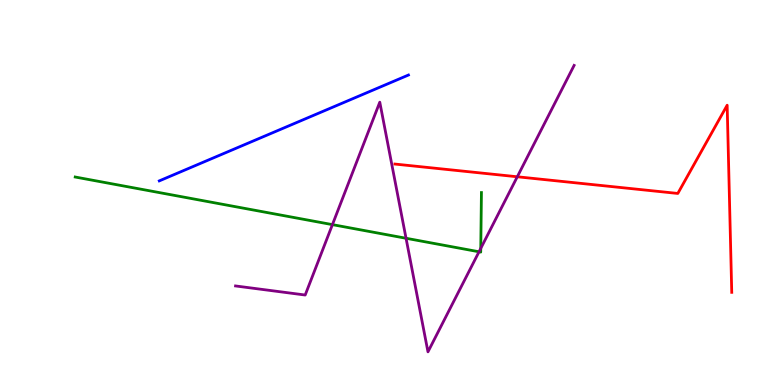[{'lines': ['blue', 'red'], 'intersections': []}, {'lines': ['green', 'red'], 'intersections': []}, {'lines': ['purple', 'red'], 'intersections': [{'x': 6.67, 'y': 5.41}]}, {'lines': ['blue', 'green'], 'intersections': []}, {'lines': ['blue', 'purple'], 'intersections': []}, {'lines': ['green', 'purple'], 'intersections': [{'x': 4.29, 'y': 4.17}, {'x': 5.24, 'y': 3.81}, {'x': 6.18, 'y': 3.46}, {'x': 6.2, 'y': 3.55}]}]